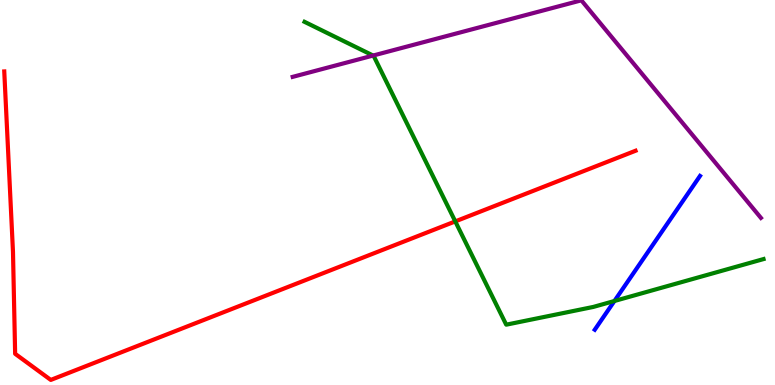[{'lines': ['blue', 'red'], 'intersections': []}, {'lines': ['green', 'red'], 'intersections': [{'x': 5.87, 'y': 4.25}]}, {'lines': ['purple', 'red'], 'intersections': []}, {'lines': ['blue', 'green'], 'intersections': [{'x': 7.93, 'y': 2.18}]}, {'lines': ['blue', 'purple'], 'intersections': []}, {'lines': ['green', 'purple'], 'intersections': [{'x': 4.81, 'y': 8.56}]}]